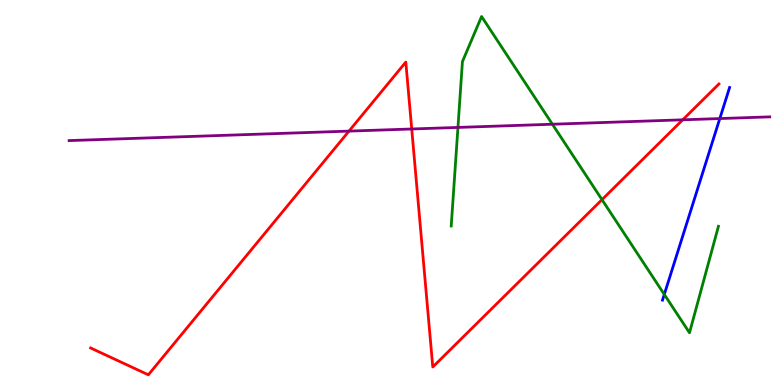[{'lines': ['blue', 'red'], 'intersections': []}, {'lines': ['green', 'red'], 'intersections': [{'x': 7.77, 'y': 4.81}]}, {'lines': ['purple', 'red'], 'intersections': [{'x': 4.5, 'y': 6.59}, {'x': 5.31, 'y': 6.65}, {'x': 8.81, 'y': 6.89}]}, {'lines': ['blue', 'green'], 'intersections': [{'x': 8.57, 'y': 2.35}]}, {'lines': ['blue', 'purple'], 'intersections': [{'x': 9.29, 'y': 6.92}]}, {'lines': ['green', 'purple'], 'intersections': [{'x': 5.91, 'y': 6.69}, {'x': 7.13, 'y': 6.77}]}]